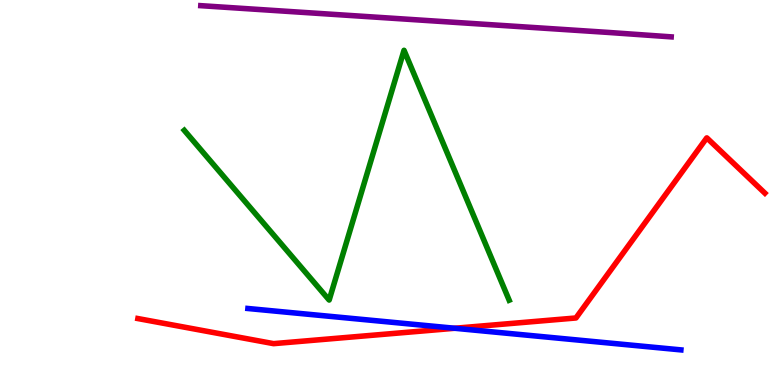[{'lines': ['blue', 'red'], 'intersections': [{'x': 5.87, 'y': 1.47}]}, {'lines': ['green', 'red'], 'intersections': []}, {'lines': ['purple', 'red'], 'intersections': []}, {'lines': ['blue', 'green'], 'intersections': []}, {'lines': ['blue', 'purple'], 'intersections': []}, {'lines': ['green', 'purple'], 'intersections': []}]